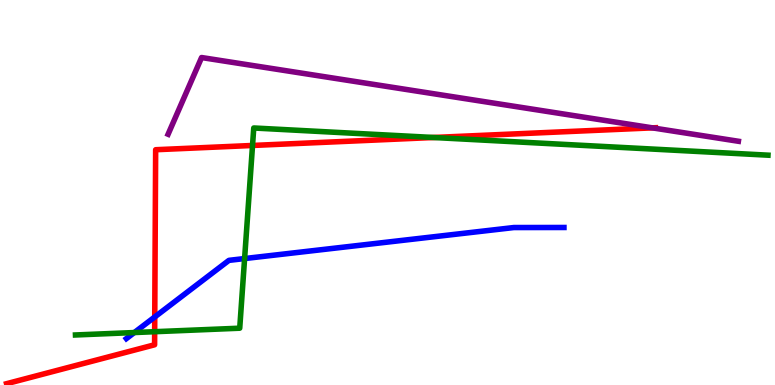[{'lines': ['blue', 'red'], 'intersections': [{'x': 2.0, 'y': 1.77}]}, {'lines': ['green', 'red'], 'intersections': [{'x': 2.0, 'y': 1.38}, {'x': 3.26, 'y': 6.22}, {'x': 5.59, 'y': 6.43}]}, {'lines': ['purple', 'red'], 'intersections': [{'x': 8.42, 'y': 6.68}]}, {'lines': ['blue', 'green'], 'intersections': [{'x': 1.73, 'y': 1.36}, {'x': 3.16, 'y': 3.28}]}, {'lines': ['blue', 'purple'], 'intersections': []}, {'lines': ['green', 'purple'], 'intersections': []}]